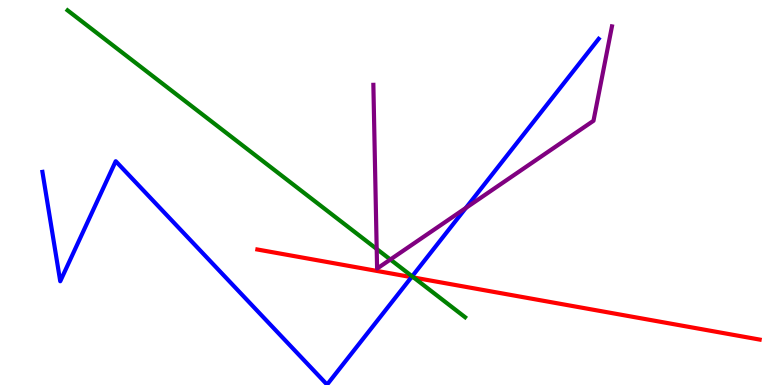[{'lines': ['blue', 'red'], 'intersections': [{'x': 5.31, 'y': 2.8}]}, {'lines': ['green', 'red'], 'intersections': [{'x': 5.34, 'y': 2.79}]}, {'lines': ['purple', 'red'], 'intersections': []}, {'lines': ['blue', 'green'], 'intersections': [{'x': 5.32, 'y': 2.82}]}, {'lines': ['blue', 'purple'], 'intersections': [{'x': 6.01, 'y': 4.6}]}, {'lines': ['green', 'purple'], 'intersections': [{'x': 4.86, 'y': 3.53}, {'x': 5.04, 'y': 3.26}]}]